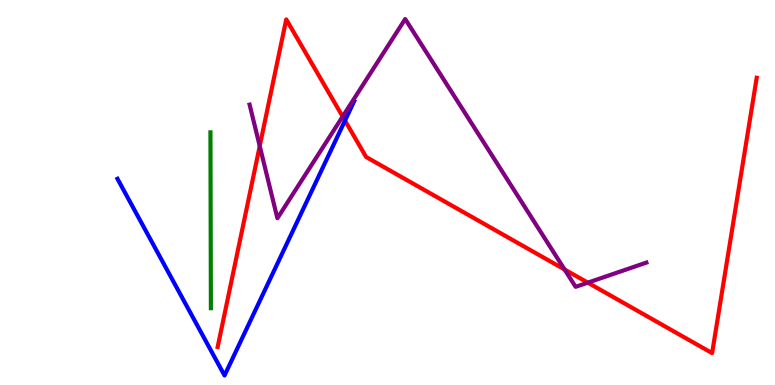[{'lines': ['blue', 'red'], 'intersections': [{'x': 4.45, 'y': 6.87}]}, {'lines': ['green', 'red'], 'intersections': []}, {'lines': ['purple', 'red'], 'intersections': [{'x': 3.35, 'y': 6.21}, {'x': 4.42, 'y': 6.97}, {'x': 7.28, 'y': 3.0}, {'x': 7.58, 'y': 2.66}]}, {'lines': ['blue', 'green'], 'intersections': []}, {'lines': ['blue', 'purple'], 'intersections': []}, {'lines': ['green', 'purple'], 'intersections': []}]